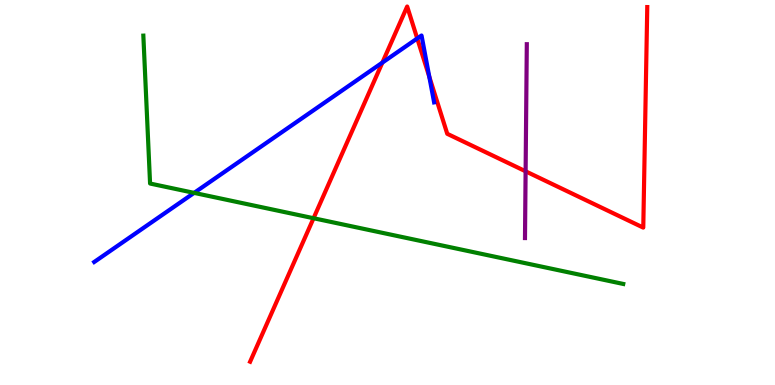[{'lines': ['blue', 'red'], 'intersections': [{'x': 4.93, 'y': 8.37}, {'x': 5.38, 'y': 9.0}, {'x': 5.54, 'y': 8.01}]}, {'lines': ['green', 'red'], 'intersections': [{'x': 4.05, 'y': 4.33}]}, {'lines': ['purple', 'red'], 'intersections': [{'x': 6.78, 'y': 5.55}]}, {'lines': ['blue', 'green'], 'intersections': [{'x': 2.5, 'y': 4.99}]}, {'lines': ['blue', 'purple'], 'intersections': []}, {'lines': ['green', 'purple'], 'intersections': []}]